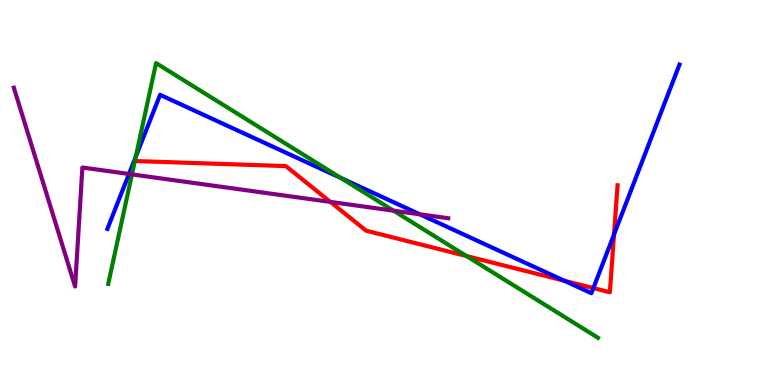[{'lines': ['blue', 'red'], 'intersections': [{'x': 7.28, 'y': 2.71}, {'x': 7.66, 'y': 2.52}, {'x': 7.92, 'y': 3.91}]}, {'lines': ['green', 'red'], 'intersections': [{'x': 6.02, 'y': 3.35}]}, {'lines': ['purple', 'red'], 'intersections': [{'x': 4.26, 'y': 4.76}]}, {'lines': ['blue', 'green'], 'intersections': [{'x': 1.75, 'y': 5.93}, {'x': 4.4, 'y': 5.38}]}, {'lines': ['blue', 'purple'], 'intersections': [{'x': 1.66, 'y': 5.48}, {'x': 5.42, 'y': 4.43}]}, {'lines': ['green', 'purple'], 'intersections': [{'x': 1.7, 'y': 5.47}, {'x': 5.08, 'y': 4.53}]}]